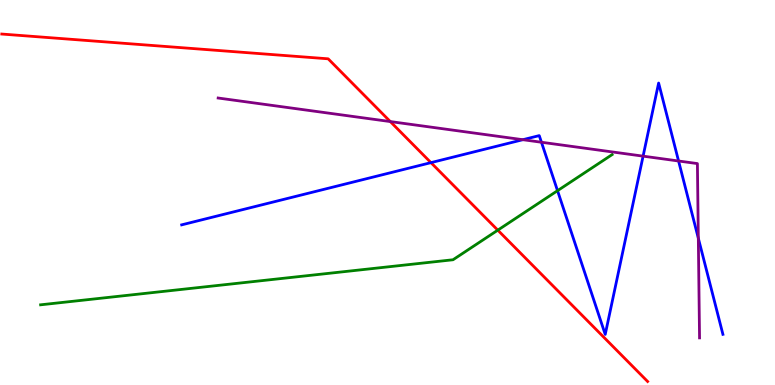[{'lines': ['blue', 'red'], 'intersections': [{'x': 5.56, 'y': 5.78}]}, {'lines': ['green', 'red'], 'intersections': [{'x': 6.42, 'y': 4.02}]}, {'lines': ['purple', 'red'], 'intersections': [{'x': 5.04, 'y': 6.84}]}, {'lines': ['blue', 'green'], 'intersections': [{'x': 7.19, 'y': 5.05}]}, {'lines': ['blue', 'purple'], 'intersections': [{'x': 6.75, 'y': 6.37}, {'x': 6.99, 'y': 6.31}, {'x': 8.3, 'y': 5.94}, {'x': 8.76, 'y': 5.82}, {'x': 9.01, 'y': 3.81}]}, {'lines': ['green', 'purple'], 'intersections': []}]